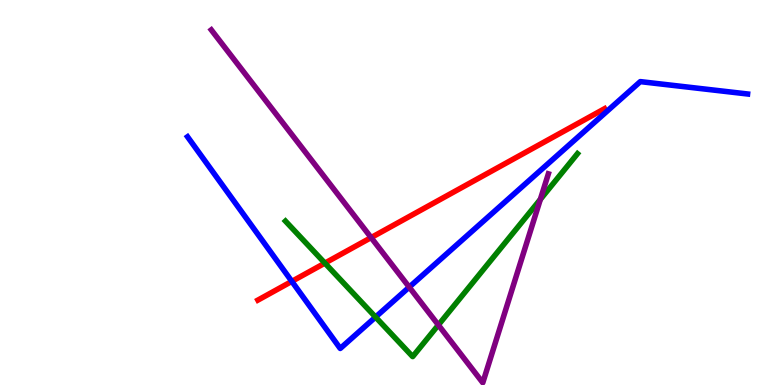[{'lines': ['blue', 'red'], 'intersections': [{'x': 3.77, 'y': 2.69}]}, {'lines': ['green', 'red'], 'intersections': [{'x': 4.19, 'y': 3.17}]}, {'lines': ['purple', 'red'], 'intersections': [{'x': 4.79, 'y': 3.83}]}, {'lines': ['blue', 'green'], 'intersections': [{'x': 4.85, 'y': 1.76}]}, {'lines': ['blue', 'purple'], 'intersections': [{'x': 5.28, 'y': 2.54}]}, {'lines': ['green', 'purple'], 'intersections': [{'x': 5.66, 'y': 1.56}, {'x': 6.97, 'y': 4.82}]}]